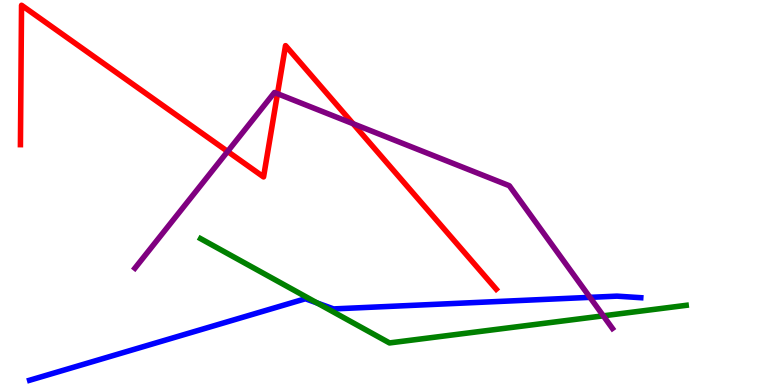[{'lines': ['blue', 'red'], 'intersections': []}, {'lines': ['green', 'red'], 'intersections': []}, {'lines': ['purple', 'red'], 'intersections': [{'x': 2.94, 'y': 6.07}, {'x': 3.58, 'y': 7.57}, {'x': 4.56, 'y': 6.79}]}, {'lines': ['blue', 'green'], 'intersections': [{'x': 4.09, 'y': 2.13}]}, {'lines': ['blue', 'purple'], 'intersections': [{'x': 7.61, 'y': 2.28}]}, {'lines': ['green', 'purple'], 'intersections': [{'x': 7.78, 'y': 1.8}]}]